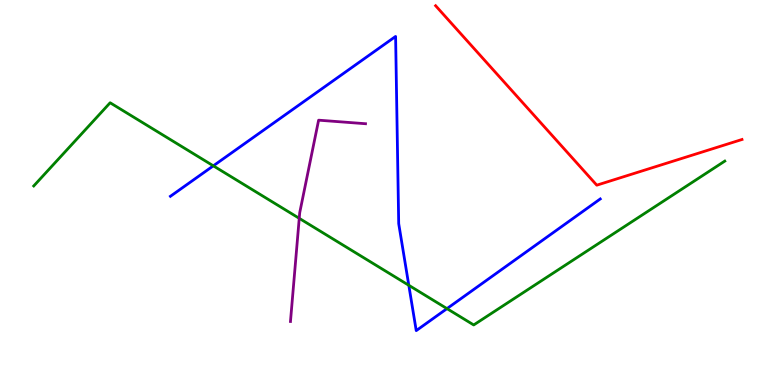[{'lines': ['blue', 'red'], 'intersections': []}, {'lines': ['green', 'red'], 'intersections': []}, {'lines': ['purple', 'red'], 'intersections': []}, {'lines': ['blue', 'green'], 'intersections': [{'x': 2.75, 'y': 5.69}, {'x': 5.27, 'y': 2.59}, {'x': 5.77, 'y': 1.98}]}, {'lines': ['blue', 'purple'], 'intersections': []}, {'lines': ['green', 'purple'], 'intersections': [{'x': 3.86, 'y': 4.33}]}]